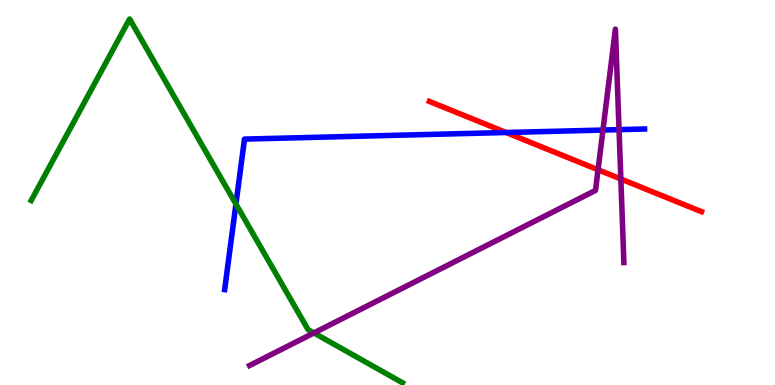[{'lines': ['blue', 'red'], 'intersections': [{'x': 6.53, 'y': 6.56}]}, {'lines': ['green', 'red'], 'intersections': []}, {'lines': ['purple', 'red'], 'intersections': [{'x': 7.72, 'y': 5.59}, {'x': 8.01, 'y': 5.35}]}, {'lines': ['blue', 'green'], 'intersections': [{'x': 3.04, 'y': 4.7}]}, {'lines': ['blue', 'purple'], 'intersections': [{'x': 7.78, 'y': 6.62}, {'x': 7.99, 'y': 6.63}]}, {'lines': ['green', 'purple'], 'intersections': [{'x': 4.05, 'y': 1.35}]}]